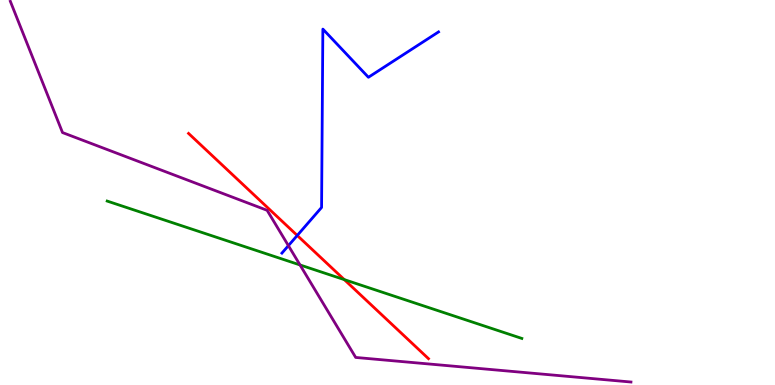[{'lines': ['blue', 'red'], 'intersections': [{'x': 3.84, 'y': 3.88}]}, {'lines': ['green', 'red'], 'intersections': [{'x': 4.44, 'y': 2.74}]}, {'lines': ['purple', 'red'], 'intersections': []}, {'lines': ['blue', 'green'], 'intersections': []}, {'lines': ['blue', 'purple'], 'intersections': [{'x': 3.72, 'y': 3.62}]}, {'lines': ['green', 'purple'], 'intersections': [{'x': 3.87, 'y': 3.12}]}]